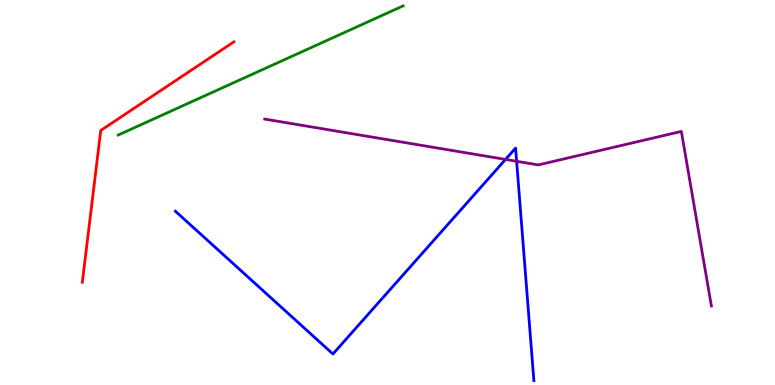[{'lines': ['blue', 'red'], 'intersections': []}, {'lines': ['green', 'red'], 'intersections': []}, {'lines': ['purple', 'red'], 'intersections': []}, {'lines': ['blue', 'green'], 'intersections': []}, {'lines': ['blue', 'purple'], 'intersections': [{'x': 6.52, 'y': 5.86}, {'x': 6.67, 'y': 5.81}]}, {'lines': ['green', 'purple'], 'intersections': []}]